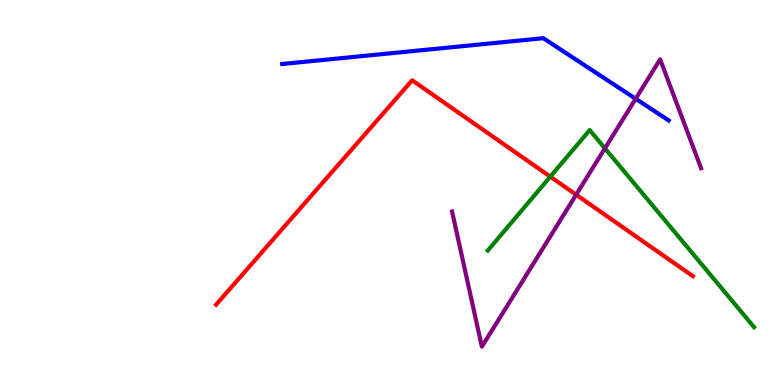[{'lines': ['blue', 'red'], 'intersections': []}, {'lines': ['green', 'red'], 'intersections': [{'x': 7.1, 'y': 5.41}]}, {'lines': ['purple', 'red'], 'intersections': [{'x': 7.43, 'y': 4.94}]}, {'lines': ['blue', 'green'], 'intersections': []}, {'lines': ['blue', 'purple'], 'intersections': [{'x': 8.2, 'y': 7.43}]}, {'lines': ['green', 'purple'], 'intersections': [{'x': 7.81, 'y': 6.15}]}]